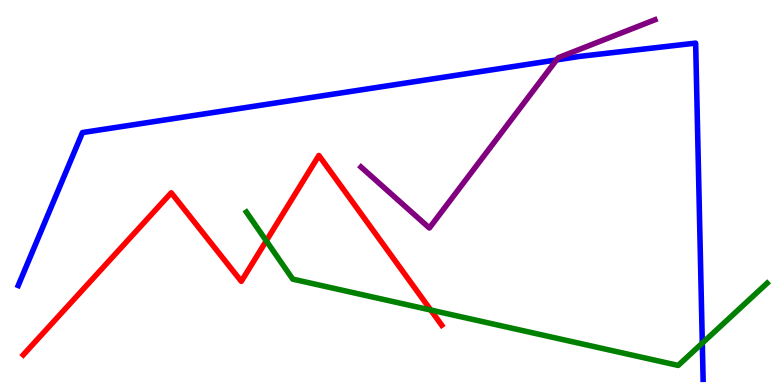[{'lines': ['blue', 'red'], 'intersections': []}, {'lines': ['green', 'red'], 'intersections': [{'x': 3.44, 'y': 3.74}, {'x': 5.56, 'y': 1.95}]}, {'lines': ['purple', 'red'], 'intersections': []}, {'lines': ['blue', 'green'], 'intersections': [{'x': 9.06, 'y': 1.09}]}, {'lines': ['blue', 'purple'], 'intersections': [{'x': 7.18, 'y': 8.44}]}, {'lines': ['green', 'purple'], 'intersections': []}]